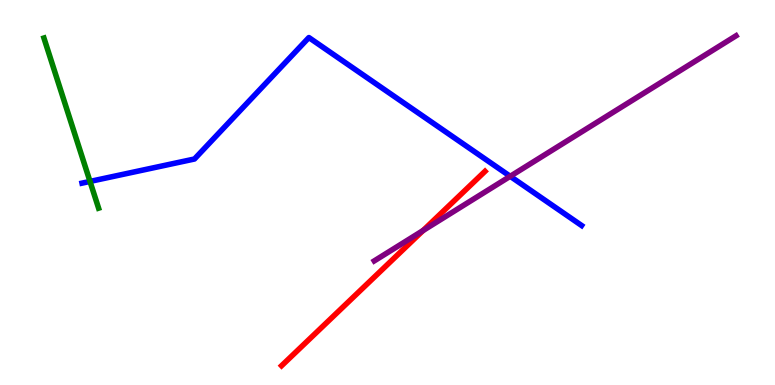[{'lines': ['blue', 'red'], 'intersections': []}, {'lines': ['green', 'red'], 'intersections': []}, {'lines': ['purple', 'red'], 'intersections': [{'x': 5.46, 'y': 4.01}]}, {'lines': ['blue', 'green'], 'intersections': [{'x': 1.16, 'y': 5.29}]}, {'lines': ['blue', 'purple'], 'intersections': [{'x': 6.58, 'y': 5.42}]}, {'lines': ['green', 'purple'], 'intersections': []}]